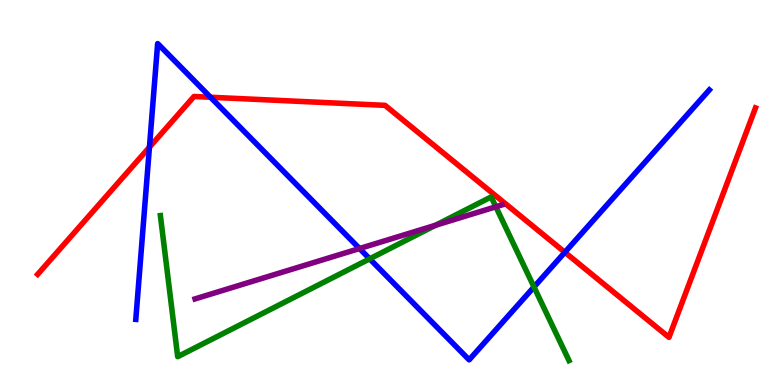[{'lines': ['blue', 'red'], 'intersections': [{'x': 1.93, 'y': 6.18}, {'x': 2.72, 'y': 7.47}, {'x': 7.29, 'y': 3.45}]}, {'lines': ['green', 'red'], 'intersections': []}, {'lines': ['purple', 'red'], 'intersections': []}, {'lines': ['blue', 'green'], 'intersections': [{'x': 4.77, 'y': 3.28}, {'x': 6.89, 'y': 2.55}]}, {'lines': ['blue', 'purple'], 'intersections': [{'x': 4.64, 'y': 3.54}]}, {'lines': ['green', 'purple'], 'intersections': [{'x': 5.62, 'y': 4.15}, {'x': 6.4, 'y': 4.63}]}]